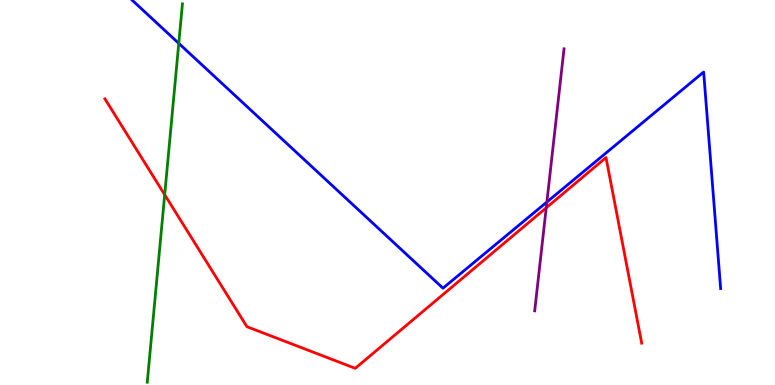[{'lines': ['blue', 'red'], 'intersections': []}, {'lines': ['green', 'red'], 'intersections': [{'x': 2.13, 'y': 4.94}]}, {'lines': ['purple', 'red'], 'intersections': [{'x': 7.05, 'y': 4.6}]}, {'lines': ['blue', 'green'], 'intersections': [{'x': 2.31, 'y': 8.87}]}, {'lines': ['blue', 'purple'], 'intersections': [{'x': 7.06, 'y': 4.75}]}, {'lines': ['green', 'purple'], 'intersections': []}]